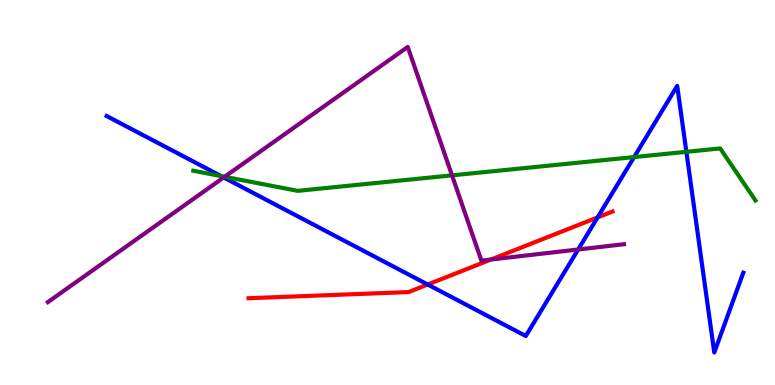[{'lines': ['blue', 'red'], 'intersections': [{'x': 5.52, 'y': 2.61}, {'x': 7.71, 'y': 4.35}]}, {'lines': ['green', 'red'], 'intersections': []}, {'lines': ['purple', 'red'], 'intersections': [{'x': 6.33, 'y': 3.26}]}, {'lines': ['blue', 'green'], 'intersections': [{'x': 2.85, 'y': 5.43}, {'x': 8.18, 'y': 5.92}, {'x': 8.86, 'y': 6.06}]}, {'lines': ['blue', 'purple'], 'intersections': [{'x': 2.89, 'y': 5.39}, {'x': 7.46, 'y': 3.52}]}, {'lines': ['green', 'purple'], 'intersections': [{'x': 2.9, 'y': 5.41}, {'x': 5.83, 'y': 5.45}]}]